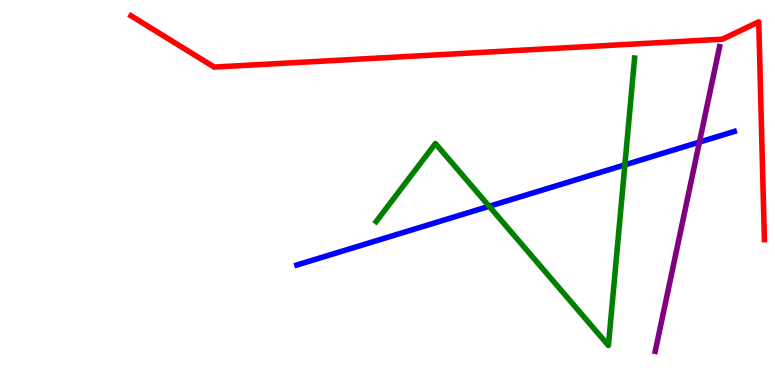[{'lines': ['blue', 'red'], 'intersections': []}, {'lines': ['green', 'red'], 'intersections': []}, {'lines': ['purple', 'red'], 'intersections': []}, {'lines': ['blue', 'green'], 'intersections': [{'x': 6.31, 'y': 4.64}, {'x': 8.06, 'y': 5.72}]}, {'lines': ['blue', 'purple'], 'intersections': [{'x': 9.02, 'y': 6.31}]}, {'lines': ['green', 'purple'], 'intersections': []}]